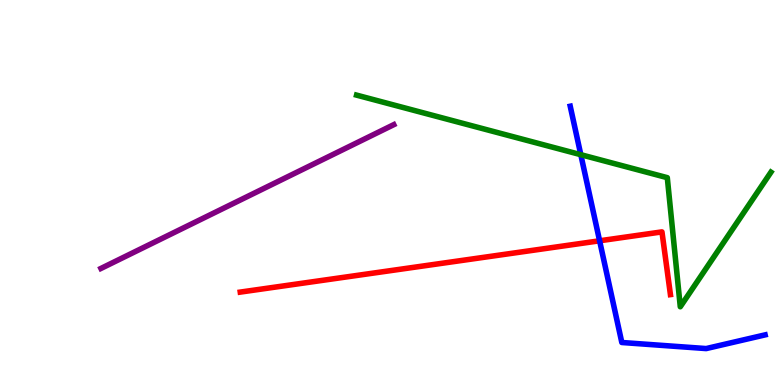[{'lines': ['blue', 'red'], 'intersections': [{'x': 7.74, 'y': 3.75}]}, {'lines': ['green', 'red'], 'intersections': []}, {'lines': ['purple', 'red'], 'intersections': []}, {'lines': ['blue', 'green'], 'intersections': [{'x': 7.49, 'y': 5.98}]}, {'lines': ['blue', 'purple'], 'intersections': []}, {'lines': ['green', 'purple'], 'intersections': []}]